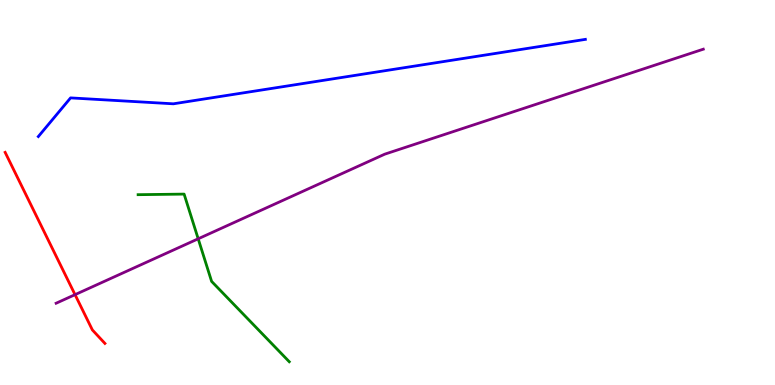[{'lines': ['blue', 'red'], 'intersections': []}, {'lines': ['green', 'red'], 'intersections': []}, {'lines': ['purple', 'red'], 'intersections': [{'x': 0.968, 'y': 2.35}]}, {'lines': ['blue', 'green'], 'intersections': []}, {'lines': ['blue', 'purple'], 'intersections': []}, {'lines': ['green', 'purple'], 'intersections': [{'x': 2.56, 'y': 3.8}]}]